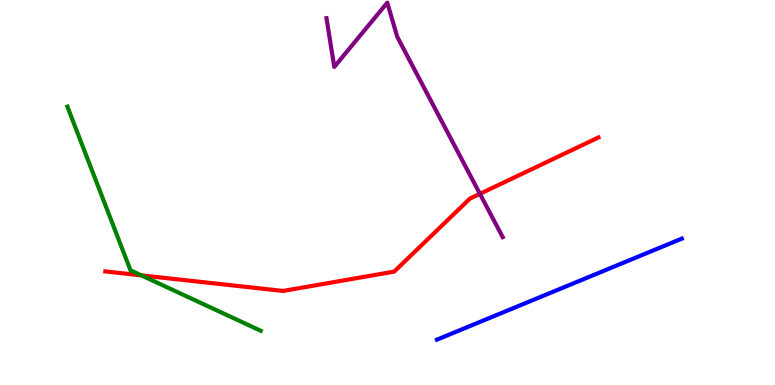[{'lines': ['blue', 'red'], 'intersections': []}, {'lines': ['green', 'red'], 'intersections': [{'x': 1.82, 'y': 2.85}]}, {'lines': ['purple', 'red'], 'intersections': [{'x': 6.19, 'y': 4.97}]}, {'lines': ['blue', 'green'], 'intersections': []}, {'lines': ['blue', 'purple'], 'intersections': []}, {'lines': ['green', 'purple'], 'intersections': []}]